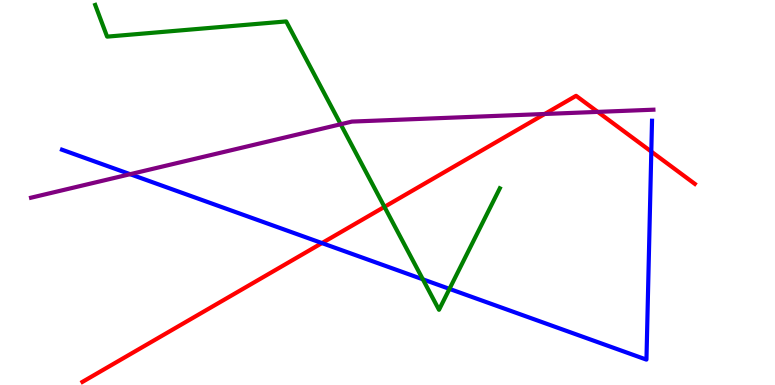[{'lines': ['blue', 'red'], 'intersections': [{'x': 4.15, 'y': 3.69}, {'x': 8.4, 'y': 6.06}]}, {'lines': ['green', 'red'], 'intersections': [{'x': 4.96, 'y': 4.63}]}, {'lines': ['purple', 'red'], 'intersections': [{'x': 7.03, 'y': 7.04}, {'x': 7.71, 'y': 7.09}]}, {'lines': ['blue', 'green'], 'intersections': [{'x': 5.46, 'y': 2.74}, {'x': 5.8, 'y': 2.5}]}, {'lines': ['blue', 'purple'], 'intersections': [{'x': 1.68, 'y': 5.48}]}, {'lines': ['green', 'purple'], 'intersections': [{'x': 4.4, 'y': 6.77}]}]